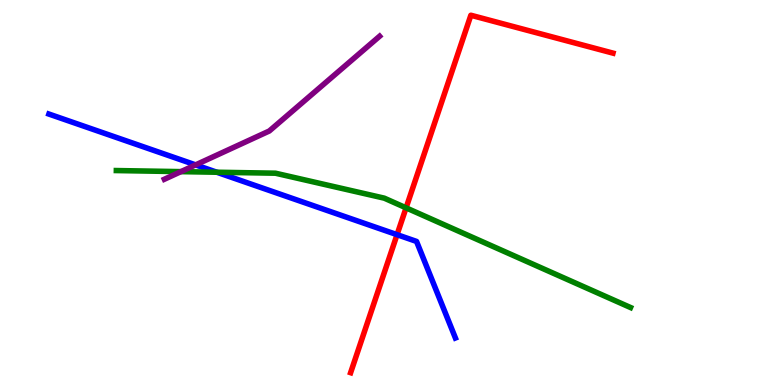[{'lines': ['blue', 'red'], 'intersections': [{'x': 5.12, 'y': 3.9}]}, {'lines': ['green', 'red'], 'intersections': [{'x': 5.24, 'y': 4.6}]}, {'lines': ['purple', 'red'], 'intersections': []}, {'lines': ['blue', 'green'], 'intersections': [{'x': 2.8, 'y': 5.53}]}, {'lines': ['blue', 'purple'], 'intersections': [{'x': 2.52, 'y': 5.72}]}, {'lines': ['green', 'purple'], 'intersections': [{'x': 2.33, 'y': 5.54}]}]